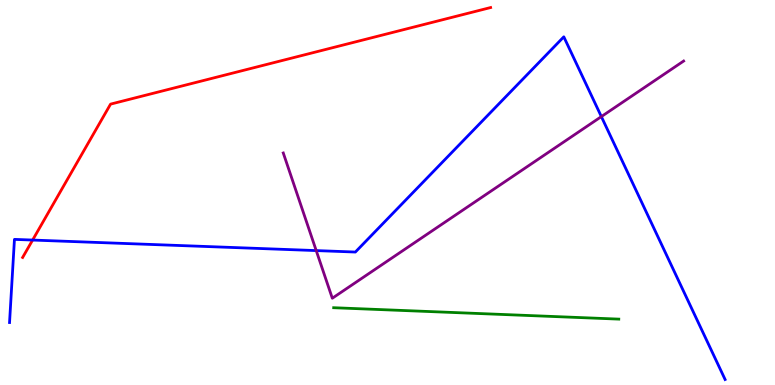[{'lines': ['blue', 'red'], 'intersections': [{'x': 0.421, 'y': 3.76}]}, {'lines': ['green', 'red'], 'intersections': []}, {'lines': ['purple', 'red'], 'intersections': []}, {'lines': ['blue', 'green'], 'intersections': []}, {'lines': ['blue', 'purple'], 'intersections': [{'x': 4.08, 'y': 3.49}, {'x': 7.76, 'y': 6.97}]}, {'lines': ['green', 'purple'], 'intersections': []}]